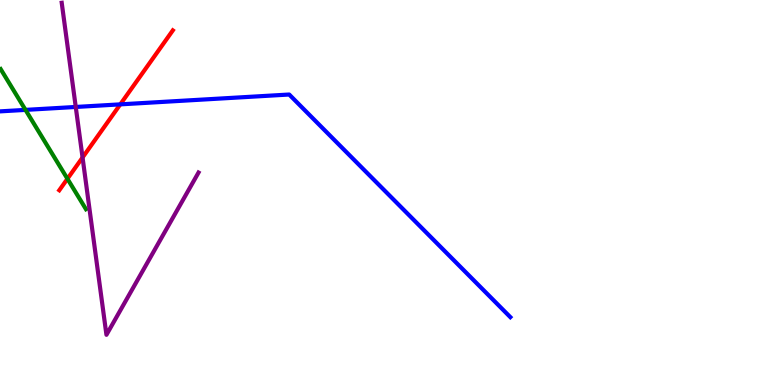[{'lines': ['blue', 'red'], 'intersections': [{'x': 1.55, 'y': 7.29}]}, {'lines': ['green', 'red'], 'intersections': [{'x': 0.87, 'y': 5.36}]}, {'lines': ['purple', 'red'], 'intersections': [{'x': 1.07, 'y': 5.91}]}, {'lines': ['blue', 'green'], 'intersections': [{'x': 0.329, 'y': 7.15}]}, {'lines': ['blue', 'purple'], 'intersections': [{'x': 0.977, 'y': 7.22}]}, {'lines': ['green', 'purple'], 'intersections': []}]